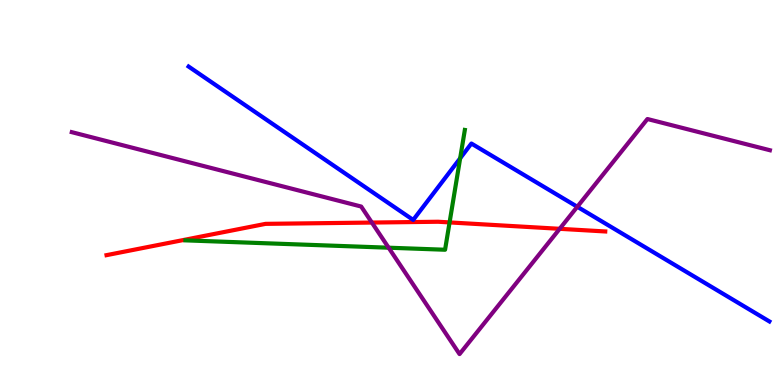[{'lines': ['blue', 'red'], 'intersections': []}, {'lines': ['green', 'red'], 'intersections': [{'x': 5.8, 'y': 4.22}]}, {'lines': ['purple', 'red'], 'intersections': [{'x': 4.8, 'y': 4.22}, {'x': 7.22, 'y': 4.06}]}, {'lines': ['blue', 'green'], 'intersections': [{'x': 5.94, 'y': 5.89}]}, {'lines': ['blue', 'purple'], 'intersections': [{'x': 7.45, 'y': 4.63}]}, {'lines': ['green', 'purple'], 'intersections': [{'x': 5.01, 'y': 3.57}]}]